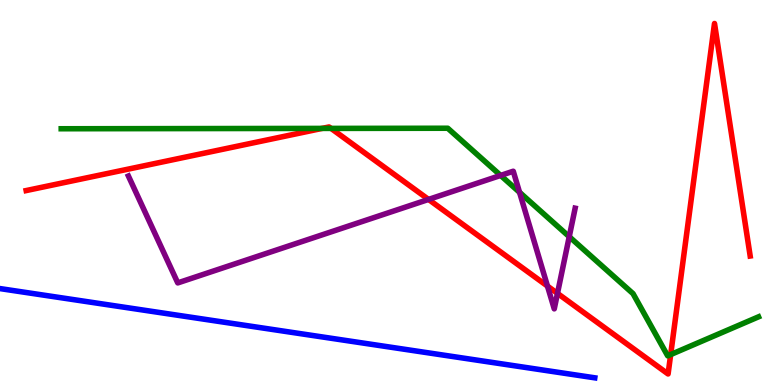[{'lines': ['blue', 'red'], 'intersections': []}, {'lines': ['green', 'red'], 'intersections': [{'x': 4.16, 'y': 6.66}, {'x': 4.27, 'y': 6.66}, {'x': 8.65, 'y': 0.79}]}, {'lines': ['purple', 'red'], 'intersections': [{'x': 5.53, 'y': 4.82}, {'x': 7.06, 'y': 2.57}, {'x': 7.19, 'y': 2.38}]}, {'lines': ['blue', 'green'], 'intersections': []}, {'lines': ['blue', 'purple'], 'intersections': []}, {'lines': ['green', 'purple'], 'intersections': [{'x': 6.46, 'y': 5.44}, {'x': 6.7, 'y': 5.0}, {'x': 7.35, 'y': 3.85}]}]